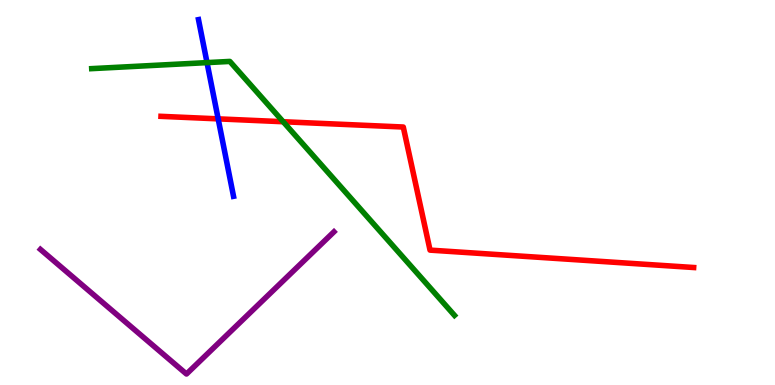[{'lines': ['blue', 'red'], 'intersections': [{'x': 2.82, 'y': 6.91}]}, {'lines': ['green', 'red'], 'intersections': [{'x': 3.65, 'y': 6.84}]}, {'lines': ['purple', 'red'], 'intersections': []}, {'lines': ['blue', 'green'], 'intersections': [{'x': 2.67, 'y': 8.37}]}, {'lines': ['blue', 'purple'], 'intersections': []}, {'lines': ['green', 'purple'], 'intersections': []}]